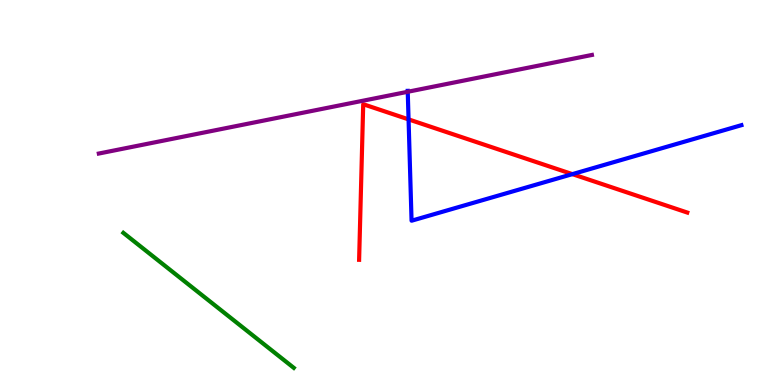[{'lines': ['blue', 'red'], 'intersections': [{'x': 5.27, 'y': 6.9}, {'x': 7.39, 'y': 5.48}]}, {'lines': ['green', 'red'], 'intersections': []}, {'lines': ['purple', 'red'], 'intersections': []}, {'lines': ['blue', 'green'], 'intersections': []}, {'lines': ['blue', 'purple'], 'intersections': [{'x': 5.26, 'y': 7.62}]}, {'lines': ['green', 'purple'], 'intersections': []}]